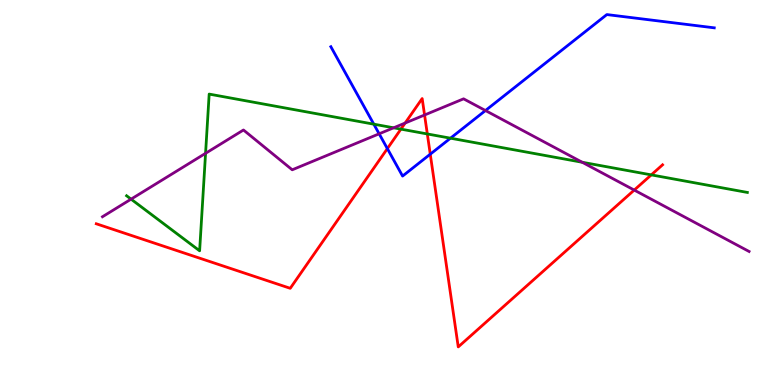[{'lines': ['blue', 'red'], 'intersections': [{'x': 5.0, 'y': 6.14}, {'x': 5.55, 'y': 6.0}]}, {'lines': ['green', 'red'], 'intersections': [{'x': 5.17, 'y': 6.65}, {'x': 5.51, 'y': 6.52}, {'x': 8.4, 'y': 5.46}]}, {'lines': ['purple', 'red'], 'intersections': [{'x': 5.23, 'y': 6.8}, {'x': 5.48, 'y': 7.01}, {'x': 8.18, 'y': 5.06}]}, {'lines': ['blue', 'green'], 'intersections': [{'x': 4.82, 'y': 6.77}, {'x': 5.81, 'y': 6.41}]}, {'lines': ['blue', 'purple'], 'intersections': [{'x': 4.89, 'y': 6.52}, {'x': 6.26, 'y': 7.13}]}, {'lines': ['green', 'purple'], 'intersections': [{'x': 1.69, 'y': 4.83}, {'x': 2.65, 'y': 6.02}, {'x': 5.08, 'y': 6.68}, {'x': 7.51, 'y': 5.79}]}]